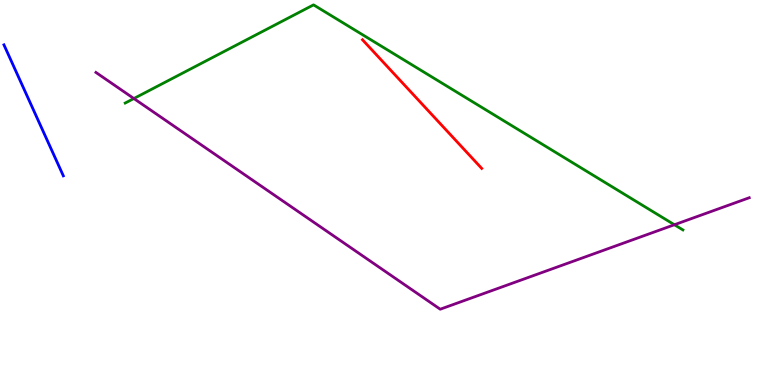[{'lines': ['blue', 'red'], 'intersections': []}, {'lines': ['green', 'red'], 'intersections': []}, {'lines': ['purple', 'red'], 'intersections': []}, {'lines': ['blue', 'green'], 'intersections': []}, {'lines': ['blue', 'purple'], 'intersections': []}, {'lines': ['green', 'purple'], 'intersections': [{'x': 1.73, 'y': 7.44}, {'x': 8.7, 'y': 4.16}]}]